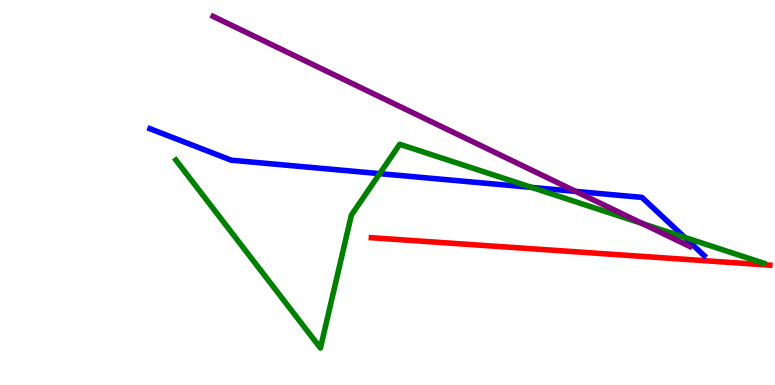[{'lines': ['blue', 'red'], 'intersections': []}, {'lines': ['green', 'red'], 'intersections': []}, {'lines': ['purple', 'red'], 'intersections': []}, {'lines': ['blue', 'green'], 'intersections': [{'x': 4.9, 'y': 5.49}, {'x': 6.86, 'y': 5.13}, {'x': 8.83, 'y': 3.83}]}, {'lines': ['blue', 'purple'], 'intersections': [{'x': 7.43, 'y': 5.03}]}, {'lines': ['green', 'purple'], 'intersections': [{'x': 8.29, 'y': 4.19}]}]